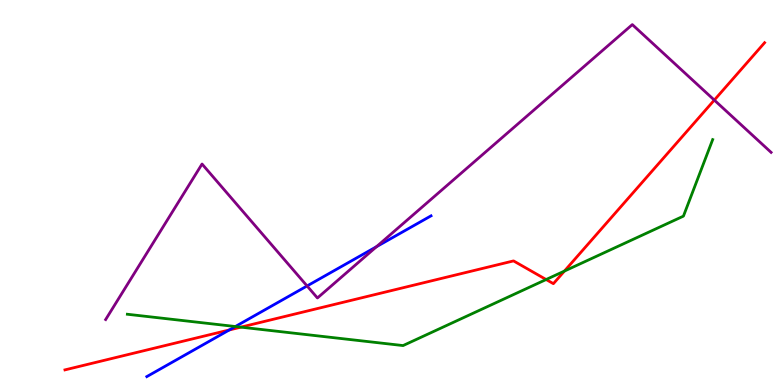[{'lines': ['blue', 'red'], 'intersections': [{'x': 2.96, 'y': 1.43}]}, {'lines': ['green', 'red'], 'intersections': [{'x': 3.11, 'y': 1.5}, {'x': 7.05, 'y': 2.74}, {'x': 7.28, 'y': 2.96}]}, {'lines': ['purple', 'red'], 'intersections': [{'x': 9.22, 'y': 7.4}]}, {'lines': ['blue', 'green'], 'intersections': [{'x': 3.04, 'y': 1.52}]}, {'lines': ['blue', 'purple'], 'intersections': [{'x': 3.96, 'y': 2.57}, {'x': 4.86, 'y': 3.59}]}, {'lines': ['green', 'purple'], 'intersections': []}]